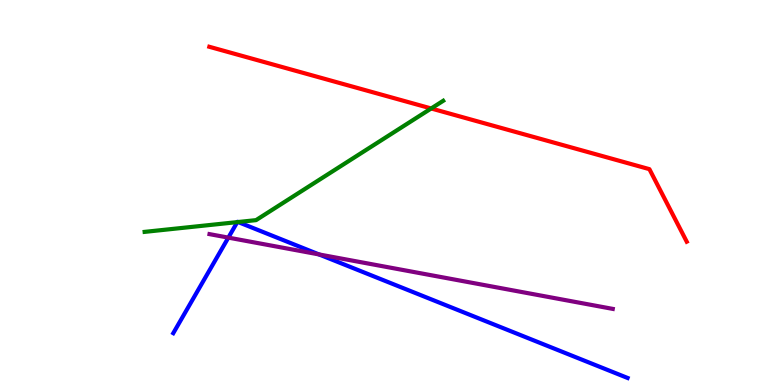[{'lines': ['blue', 'red'], 'intersections': []}, {'lines': ['green', 'red'], 'intersections': [{'x': 5.56, 'y': 7.18}]}, {'lines': ['purple', 'red'], 'intersections': []}, {'lines': ['blue', 'green'], 'intersections': [{'x': 3.06, 'y': 4.23}, {'x': 3.07, 'y': 4.23}]}, {'lines': ['blue', 'purple'], 'intersections': [{'x': 2.95, 'y': 3.83}, {'x': 4.12, 'y': 3.39}]}, {'lines': ['green', 'purple'], 'intersections': []}]